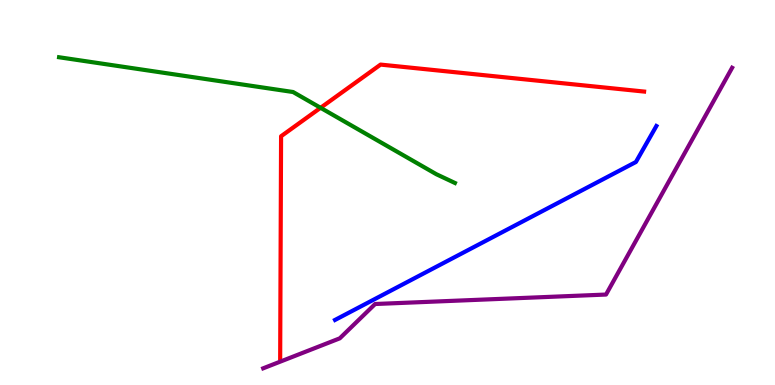[{'lines': ['blue', 'red'], 'intersections': []}, {'lines': ['green', 'red'], 'intersections': [{'x': 4.14, 'y': 7.2}]}, {'lines': ['purple', 'red'], 'intersections': []}, {'lines': ['blue', 'green'], 'intersections': []}, {'lines': ['blue', 'purple'], 'intersections': []}, {'lines': ['green', 'purple'], 'intersections': []}]